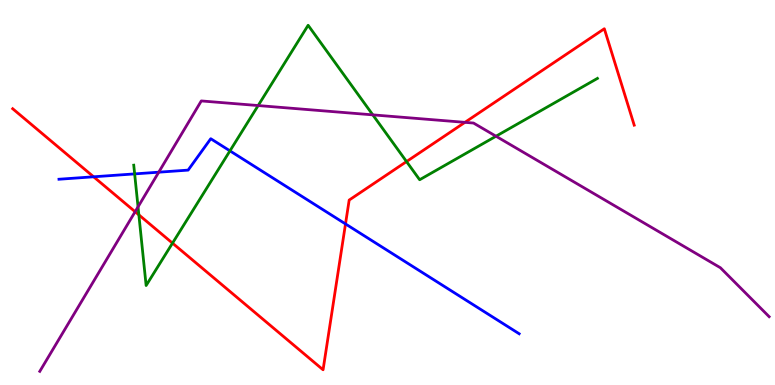[{'lines': ['blue', 'red'], 'intersections': [{'x': 1.21, 'y': 5.41}, {'x': 4.46, 'y': 4.18}]}, {'lines': ['green', 'red'], 'intersections': [{'x': 1.79, 'y': 4.42}, {'x': 2.23, 'y': 3.68}, {'x': 5.25, 'y': 5.8}]}, {'lines': ['purple', 'red'], 'intersections': [{'x': 1.74, 'y': 4.5}, {'x': 6.0, 'y': 6.82}]}, {'lines': ['blue', 'green'], 'intersections': [{'x': 1.74, 'y': 5.48}, {'x': 2.97, 'y': 6.08}]}, {'lines': ['blue', 'purple'], 'intersections': [{'x': 2.05, 'y': 5.53}]}, {'lines': ['green', 'purple'], 'intersections': [{'x': 1.78, 'y': 4.63}, {'x': 3.33, 'y': 7.26}, {'x': 4.81, 'y': 7.02}, {'x': 6.4, 'y': 6.46}]}]